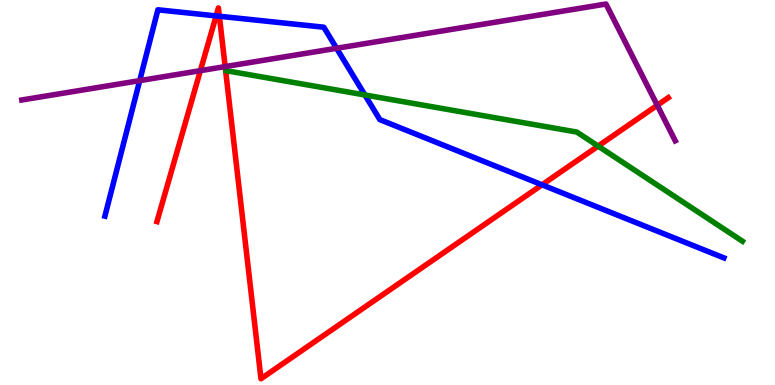[{'lines': ['blue', 'red'], 'intersections': [{'x': 2.79, 'y': 9.59}, {'x': 2.83, 'y': 9.58}, {'x': 6.99, 'y': 5.2}]}, {'lines': ['green', 'red'], 'intersections': [{'x': 7.72, 'y': 6.21}]}, {'lines': ['purple', 'red'], 'intersections': [{'x': 2.59, 'y': 8.16}, {'x': 2.91, 'y': 8.27}, {'x': 8.48, 'y': 7.27}]}, {'lines': ['blue', 'green'], 'intersections': [{'x': 4.71, 'y': 7.53}]}, {'lines': ['blue', 'purple'], 'intersections': [{'x': 1.8, 'y': 7.91}, {'x': 4.34, 'y': 8.75}]}, {'lines': ['green', 'purple'], 'intersections': []}]